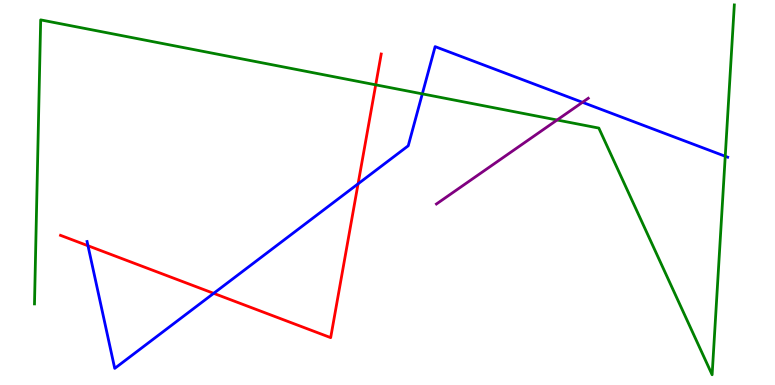[{'lines': ['blue', 'red'], 'intersections': [{'x': 1.14, 'y': 3.62}, {'x': 2.76, 'y': 2.38}, {'x': 4.62, 'y': 5.23}]}, {'lines': ['green', 'red'], 'intersections': [{'x': 4.85, 'y': 7.8}]}, {'lines': ['purple', 'red'], 'intersections': []}, {'lines': ['blue', 'green'], 'intersections': [{'x': 5.45, 'y': 7.56}, {'x': 9.36, 'y': 5.94}]}, {'lines': ['blue', 'purple'], 'intersections': [{'x': 7.52, 'y': 7.34}]}, {'lines': ['green', 'purple'], 'intersections': [{'x': 7.19, 'y': 6.88}]}]